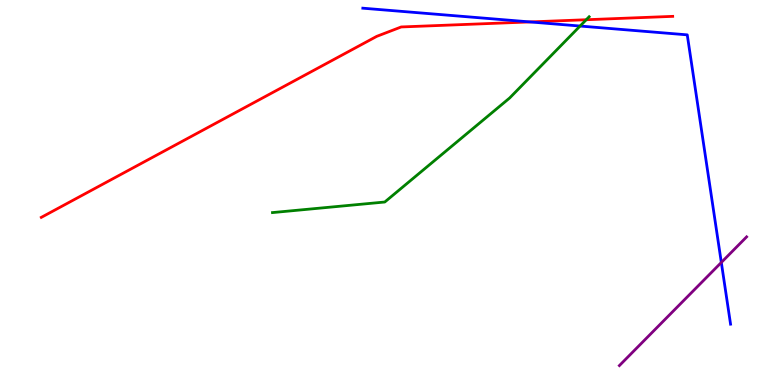[{'lines': ['blue', 'red'], 'intersections': [{'x': 6.84, 'y': 9.43}]}, {'lines': ['green', 'red'], 'intersections': [{'x': 7.56, 'y': 9.49}]}, {'lines': ['purple', 'red'], 'intersections': []}, {'lines': ['blue', 'green'], 'intersections': [{'x': 7.48, 'y': 9.32}]}, {'lines': ['blue', 'purple'], 'intersections': [{'x': 9.31, 'y': 3.18}]}, {'lines': ['green', 'purple'], 'intersections': []}]